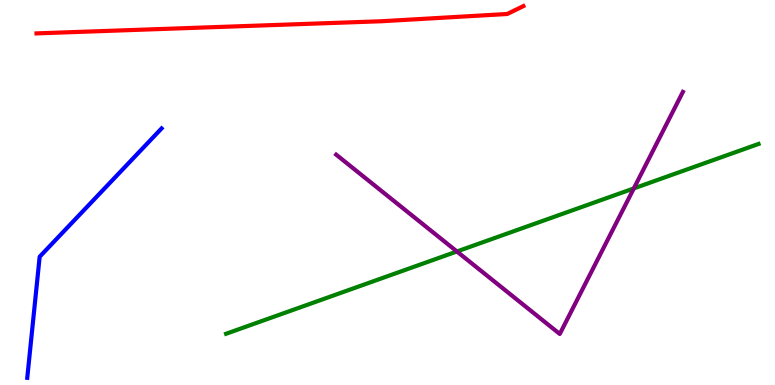[{'lines': ['blue', 'red'], 'intersections': []}, {'lines': ['green', 'red'], 'intersections': []}, {'lines': ['purple', 'red'], 'intersections': []}, {'lines': ['blue', 'green'], 'intersections': []}, {'lines': ['blue', 'purple'], 'intersections': []}, {'lines': ['green', 'purple'], 'intersections': [{'x': 5.9, 'y': 3.47}, {'x': 8.18, 'y': 5.11}]}]